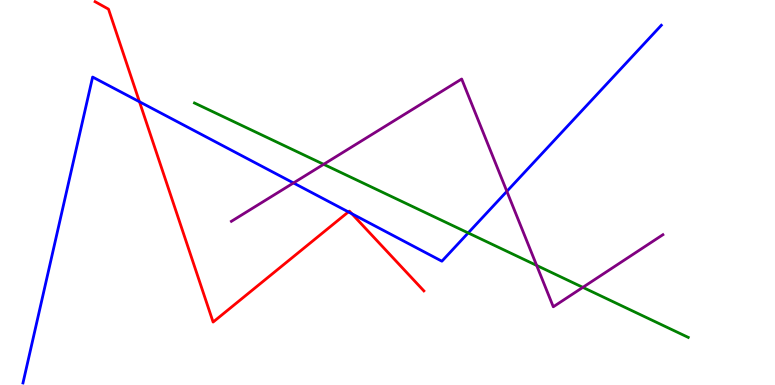[{'lines': ['blue', 'red'], 'intersections': [{'x': 1.8, 'y': 7.36}, {'x': 4.5, 'y': 4.5}, {'x': 4.54, 'y': 4.45}]}, {'lines': ['green', 'red'], 'intersections': []}, {'lines': ['purple', 'red'], 'intersections': []}, {'lines': ['blue', 'green'], 'intersections': [{'x': 6.04, 'y': 3.95}]}, {'lines': ['blue', 'purple'], 'intersections': [{'x': 3.79, 'y': 5.25}, {'x': 6.54, 'y': 5.03}]}, {'lines': ['green', 'purple'], 'intersections': [{'x': 4.18, 'y': 5.73}, {'x': 6.92, 'y': 3.11}, {'x': 7.52, 'y': 2.54}]}]